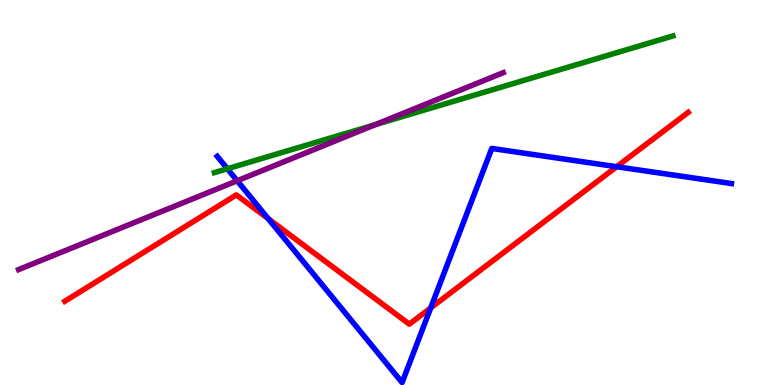[{'lines': ['blue', 'red'], 'intersections': [{'x': 3.46, 'y': 4.32}, {'x': 5.56, 'y': 2.0}, {'x': 7.96, 'y': 5.67}]}, {'lines': ['green', 'red'], 'intersections': []}, {'lines': ['purple', 'red'], 'intersections': []}, {'lines': ['blue', 'green'], 'intersections': [{'x': 2.93, 'y': 5.62}]}, {'lines': ['blue', 'purple'], 'intersections': [{'x': 3.06, 'y': 5.3}]}, {'lines': ['green', 'purple'], 'intersections': [{'x': 4.84, 'y': 6.76}]}]